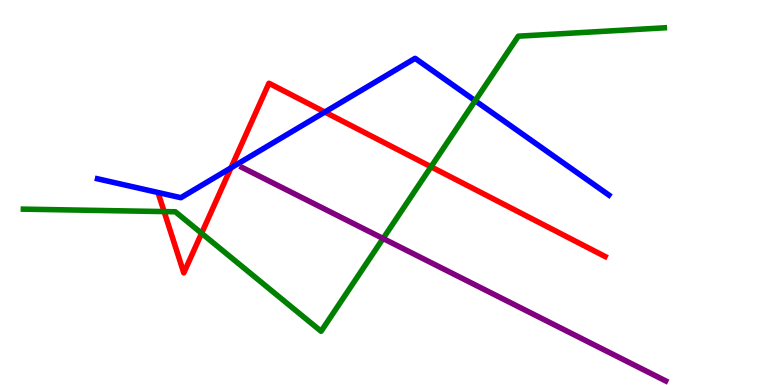[{'lines': ['blue', 'red'], 'intersections': [{'x': 2.98, 'y': 5.64}, {'x': 4.19, 'y': 7.09}]}, {'lines': ['green', 'red'], 'intersections': [{'x': 2.12, 'y': 4.5}, {'x': 2.6, 'y': 3.94}, {'x': 5.56, 'y': 5.67}]}, {'lines': ['purple', 'red'], 'intersections': []}, {'lines': ['blue', 'green'], 'intersections': [{'x': 6.13, 'y': 7.38}]}, {'lines': ['blue', 'purple'], 'intersections': []}, {'lines': ['green', 'purple'], 'intersections': [{'x': 4.94, 'y': 3.81}]}]